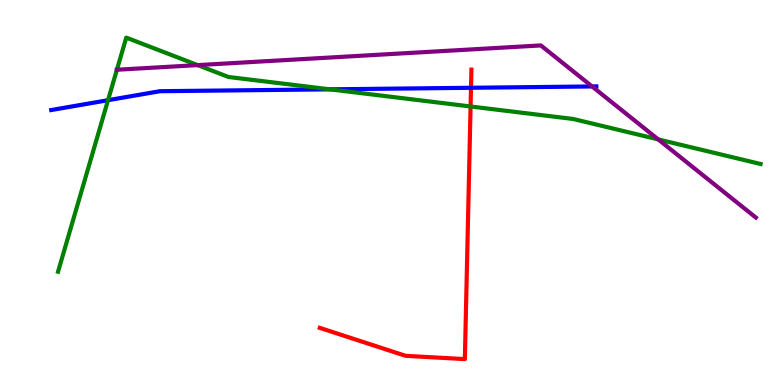[{'lines': ['blue', 'red'], 'intersections': [{'x': 6.08, 'y': 7.72}]}, {'lines': ['green', 'red'], 'intersections': [{'x': 6.07, 'y': 7.23}]}, {'lines': ['purple', 'red'], 'intersections': []}, {'lines': ['blue', 'green'], 'intersections': [{'x': 1.39, 'y': 7.4}, {'x': 4.26, 'y': 7.68}]}, {'lines': ['blue', 'purple'], 'intersections': [{'x': 7.64, 'y': 7.75}]}, {'lines': ['green', 'purple'], 'intersections': [{'x': 1.51, 'y': 8.19}, {'x': 2.55, 'y': 8.31}, {'x': 8.49, 'y': 6.38}]}]